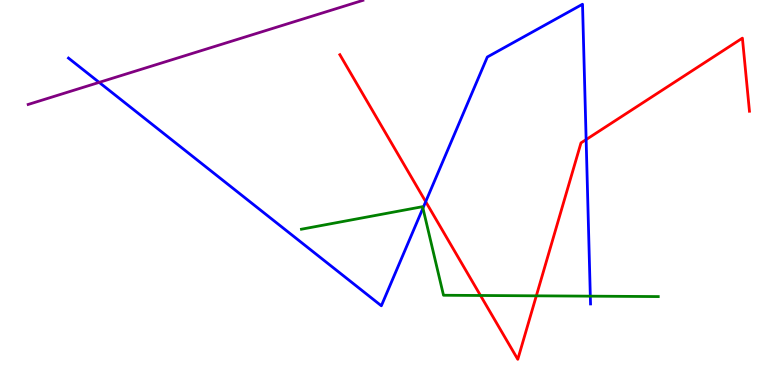[{'lines': ['blue', 'red'], 'intersections': [{'x': 5.49, 'y': 4.76}, {'x': 7.56, 'y': 6.37}]}, {'lines': ['green', 'red'], 'intersections': [{'x': 6.2, 'y': 2.33}, {'x': 6.92, 'y': 2.32}]}, {'lines': ['purple', 'red'], 'intersections': []}, {'lines': ['blue', 'green'], 'intersections': [{'x': 5.46, 'y': 4.59}, {'x': 7.62, 'y': 2.31}]}, {'lines': ['blue', 'purple'], 'intersections': [{'x': 1.28, 'y': 7.86}]}, {'lines': ['green', 'purple'], 'intersections': []}]